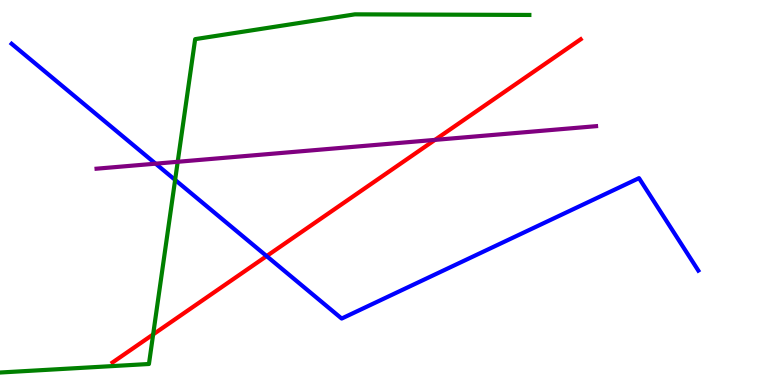[{'lines': ['blue', 'red'], 'intersections': [{'x': 3.44, 'y': 3.35}]}, {'lines': ['green', 'red'], 'intersections': [{'x': 1.98, 'y': 1.31}]}, {'lines': ['purple', 'red'], 'intersections': [{'x': 5.61, 'y': 6.37}]}, {'lines': ['blue', 'green'], 'intersections': [{'x': 2.26, 'y': 5.33}]}, {'lines': ['blue', 'purple'], 'intersections': [{'x': 2.01, 'y': 5.75}]}, {'lines': ['green', 'purple'], 'intersections': [{'x': 2.29, 'y': 5.8}]}]